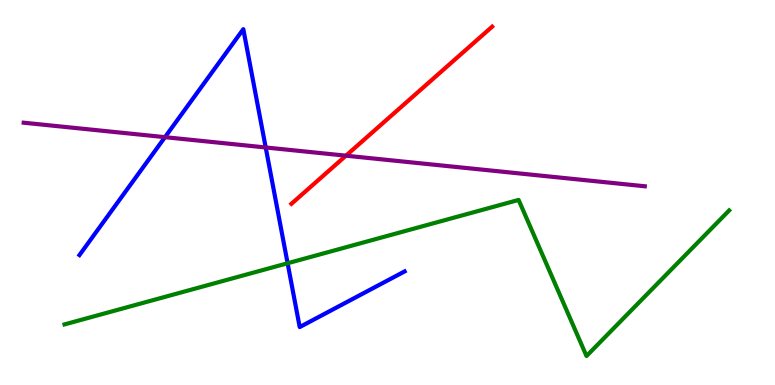[{'lines': ['blue', 'red'], 'intersections': []}, {'lines': ['green', 'red'], 'intersections': []}, {'lines': ['purple', 'red'], 'intersections': [{'x': 4.46, 'y': 5.96}]}, {'lines': ['blue', 'green'], 'intersections': [{'x': 3.71, 'y': 3.16}]}, {'lines': ['blue', 'purple'], 'intersections': [{'x': 2.13, 'y': 6.44}, {'x': 3.43, 'y': 6.17}]}, {'lines': ['green', 'purple'], 'intersections': []}]